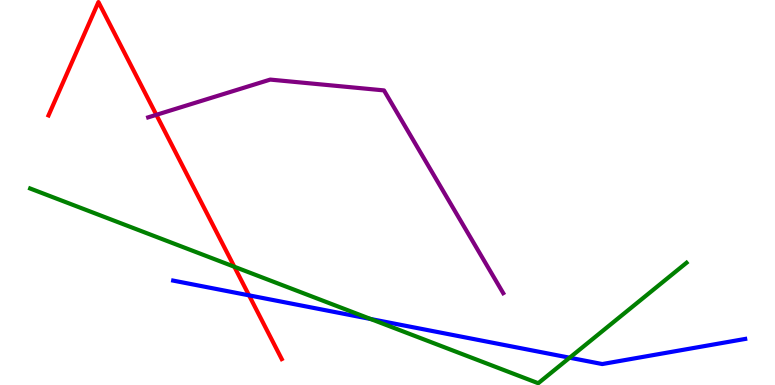[{'lines': ['blue', 'red'], 'intersections': [{'x': 3.21, 'y': 2.33}]}, {'lines': ['green', 'red'], 'intersections': [{'x': 3.02, 'y': 3.07}]}, {'lines': ['purple', 'red'], 'intersections': [{'x': 2.02, 'y': 7.02}]}, {'lines': ['blue', 'green'], 'intersections': [{'x': 4.78, 'y': 1.71}, {'x': 7.35, 'y': 0.709}]}, {'lines': ['blue', 'purple'], 'intersections': []}, {'lines': ['green', 'purple'], 'intersections': []}]